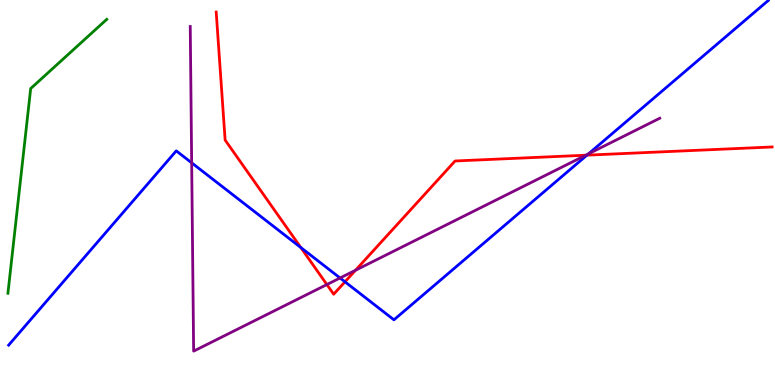[{'lines': ['blue', 'red'], 'intersections': [{'x': 3.88, 'y': 3.57}, {'x': 4.45, 'y': 2.68}, {'x': 7.57, 'y': 5.97}]}, {'lines': ['green', 'red'], 'intersections': []}, {'lines': ['purple', 'red'], 'intersections': [{'x': 4.22, 'y': 2.61}, {'x': 4.59, 'y': 2.98}, {'x': 7.56, 'y': 5.97}]}, {'lines': ['blue', 'green'], 'intersections': []}, {'lines': ['blue', 'purple'], 'intersections': [{'x': 2.47, 'y': 5.77}, {'x': 4.39, 'y': 2.78}, {'x': 7.59, 'y': 6.0}]}, {'lines': ['green', 'purple'], 'intersections': []}]